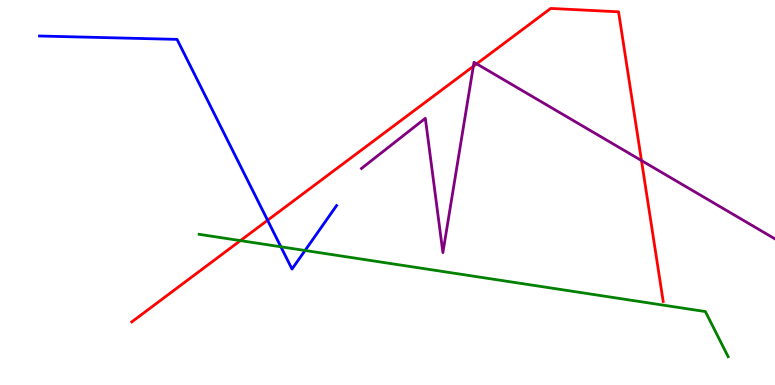[{'lines': ['blue', 'red'], 'intersections': [{'x': 3.45, 'y': 4.28}]}, {'lines': ['green', 'red'], 'intersections': [{'x': 3.1, 'y': 3.75}]}, {'lines': ['purple', 'red'], 'intersections': [{'x': 6.11, 'y': 8.28}, {'x': 6.15, 'y': 8.34}, {'x': 8.28, 'y': 5.83}]}, {'lines': ['blue', 'green'], 'intersections': [{'x': 3.62, 'y': 3.59}, {'x': 3.94, 'y': 3.49}]}, {'lines': ['blue', 'purple'], 'intersections': []}, {'lines': ['green', 'purple'], 'intersections': []}]